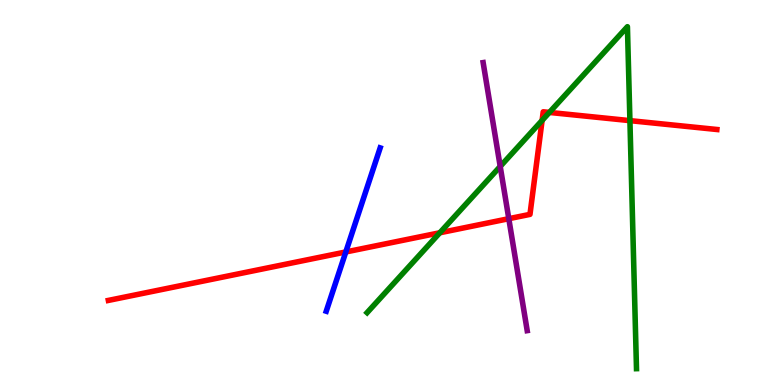[{'lines': ['blue', 'red'], 'intersections': [{'x': 4.46, 'y': 3.46}]}, {'lines': ['green', 'red'], 'intersections': [{'x': 5.68, 'y': 3.95}, {'x': 6.99, 'y': 6.87}, {'x': 7.09, 'y': 7.08}, {'x': 8.13, 'y': 6.87}]}, {'lines': ['purple', 'red'], 'intersections': [{'x': 6.57, 'y': 4.32}]}, {'lines': ['blue', 'green'], 'intersections': []}, {'lines': ['blue', 'purple'], 'intersections': []}, {'lines': ['green', 'purple'], 'intersections': [{'x': 6.45, 'y': 5.68}]}]